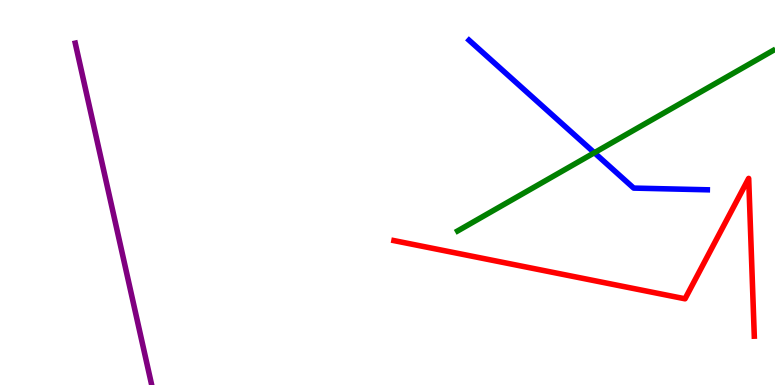[{'lines': ['blue', 'red'], 'intersections': []}, {'lines': ['green', 'red'], 'intersections': []}, {'lines': ['purple', 'red'], 'intersections': []}, {'lines': ['blue', 'green'], 'intersections': [{'x': 7.67, 'y': 6.03}]}, {'lines': ['blue', 'purple'], 'intersections': []}, {'lines': ['green', 'purple'], 'intersections': []}]